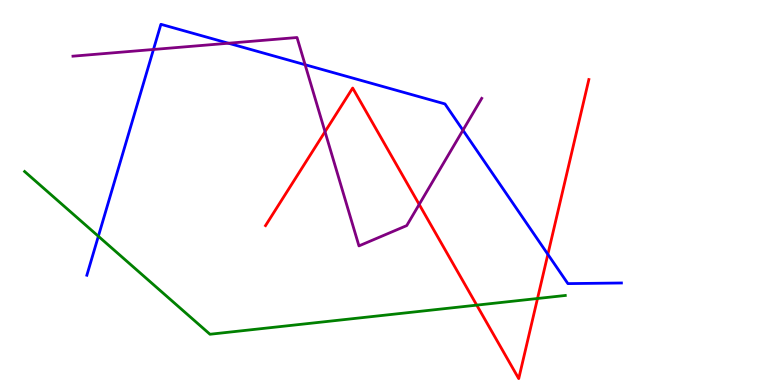[{'lines': ['blue', 'red'], 'intersections': [{'x': 7.07, 'y': 3.39}]}, {'lines': ['green', 'red'], 'intersections': [{'x': 6.15, 'y': 2.07}, {'x': 6.94, 'y': 2.25}]}, {'lines': ['purple', 'red'], 'intersections': [{'x': 4.19, 'y': 6.58}, {'x': 5.41, 'y': 4.69}]}, {'lines': ['blue', 'green'], 'intersections': [{'x': 1.27, 'y': 3.86}]}, {'lines': ['blue', 'purple'], 'intersections': [{'x': 1.98, 'y': 8.72}, {'x': 2.95, 'y': 8.88}, {'x': 3.94, 'y': 8.32}, {'x': 5.97, 'y': 6.62}]}, {'lines': ['green', 'purple'], 'intersections': []}]